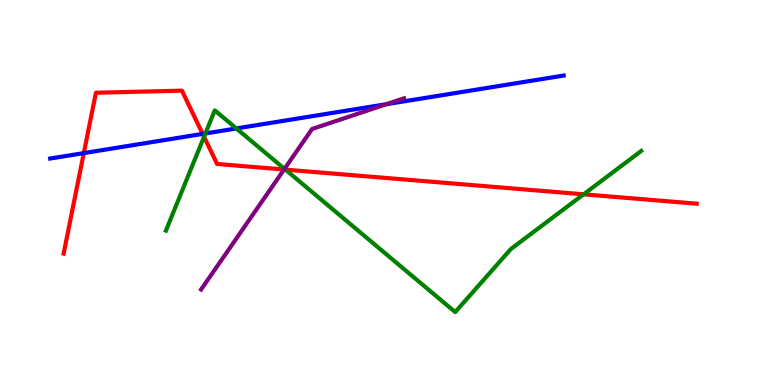[{'lines': ['blue', 'red'], 'intersections': [{'x': 1.08, 'y': 6.02}, {'x': 2.62, 'y': 6.52}]}, {'lines': ['green', 'red'], 'intersections': [{'x': 2.63, 'y': 6.45}, {'x': 3.68, 'y': 5.59}, {'x': 7.53, 'y': 4.95}]}, {'lines': ['purple', 'red'], 'intersections': [{'x': 3.67, 'y': 5.6}]}, {'lines': ['blue', 'green'], 'intersections': [{'x': 2.65, 'y': 6.53}, {'x': 3.05, 'y': 6.66}]}, {'lines': ['blue', 'purple'], 'intersections': [{'x': 4.99, 'y': 7.29}]}, {'lines': ['green', 'purple'], 'intersections': [{'x': 3.67, 'y': 5.61}]}]